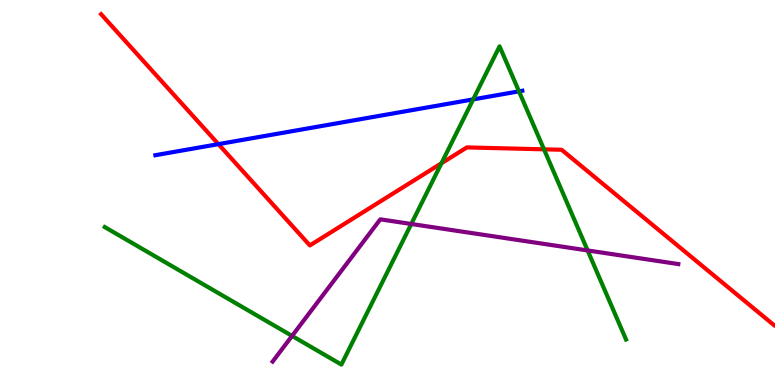[{'lines': ['blue', 'red'], 'intersections': [{'x': 2.82, 'y': 6.26}]}, {'lines': ['green', 'red'], 'intersections': [{'x': 5.7, 'y': 5.76}, {'x': 7.02, 'y': 6.12}]}, {'lines': ['purple', 'red'], 'intersections': []}, {'lines': ['blue', 'green'], 'intersections': [{'x': 6.11, 'y': 7.42}, {'x': 6.7, 'y': 7.63}]}, {'lines': ['blue', 'purple'], 'intersections': []}, {'lines': ['green', 'purple'], 'intersections': [{'x': 3.77, 'y': 1.28}, {'x': 5.31, 'y': 4.18}, {'x': 7.58, 'y': 3.49}]}]